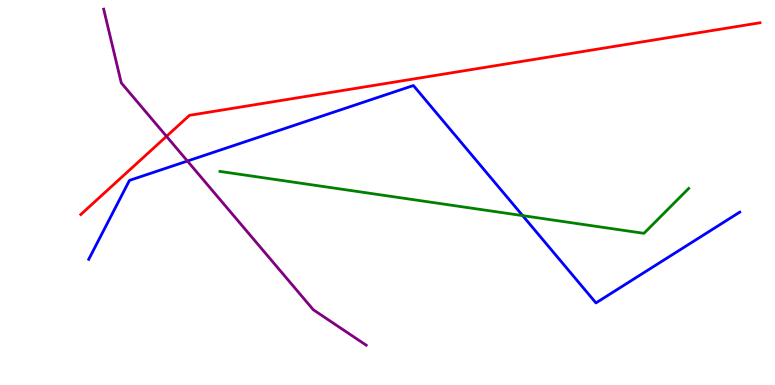[{'lines': ['blue', 'red'], 'intersections': []}, {'lines': ['green', 'red'], 'intersections': []}, {'lines': ['purple', 'red'], 'intersections': [{'x': 2.15, 'y': 6.46}]}, {'lines': ['blue', 'green'], 'intersections': [{'x': 6.74, 'y': 4.4}]}, {'lines': ['blue', 'purple'], 'intersections': [{'x': 2.42, 'y': 5.82}]}, {'lines': ['green', 'purple'], 'intersections': []}]